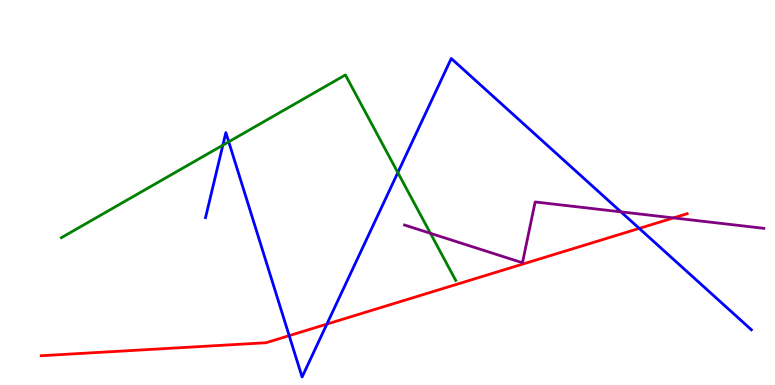[{'lines': ['blue', 'red'], 'intersections': [{'x': 3.73, 'y': 1.28}, {'x': 4.22, 'y': 1.58}, {'x': 8.25, 'y': 4.07}]}, {'lines': ['green', 'red'], 'intersections': []}, {'lines': ['purple', 'red'], 'intersections': [{'x': 8.69, 'y': 4.34}]}, {'lines': ['blue', 'green'], 'intersections': [{'x': 2.88, 'y': 6.23}, {'x': 2.95, 'y': 6.32}, {'x': 5.13, 'y': 5.52}]}, {'lines': ['blue', 'purple'], 'intersections': [{'x': 8.01, 'y': 4.5}]}, {'lines': ['green', 'purple'], 'intersections': [{'x': 5.55, 'y': 3.94}]}]